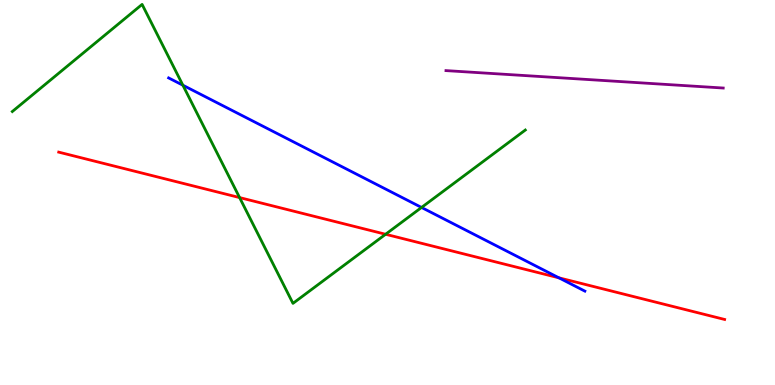[{'lines': ['blue', 'red'], 'intersections': [{'x': 7.21, 'y': 2.78}]}, {'lines': ['green', 'red'], 'intersections': [{'x': 3.09, 'y': 4.87}, {'x': 4.98, 'y': 3.92}]}, {'lines': ['purple', 'red'], 'intersections': []}, {'lines': ['blue', 'green'], 'intersections': [{'x': 2.36, 'y': 7.79}, {'x': 5.44, 'y': 4.61}]}, {'lines': ['blue', 'purple'], 'intersections': []}, {'lines': ['green', 'purple'], 'intersections': []}]